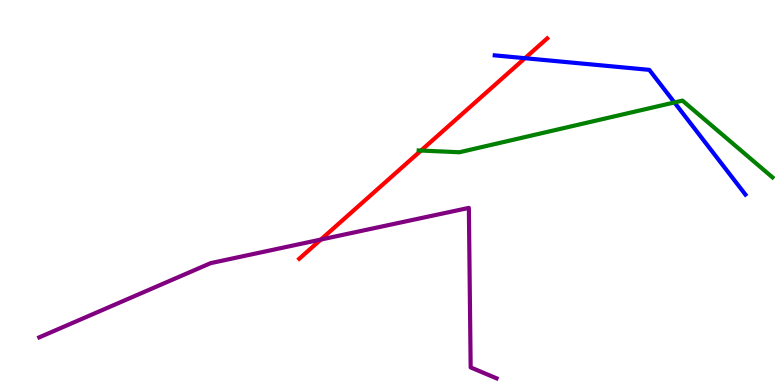[{'lines': ['blue', 'red'], 'intersections': [{'x': 6.77, 'y': 8.49}]}, {'lines': ['green', 'red'], 'intersections': [{'x': 5.43, 'y': 6.09}]}, {'lines': ['purple', 'red'], 'intersections': [{'x': 4.14, 'y': 3.78}]}, {'lines': ['blue', 'green'], 'intersections': [{'x': 8.7, 'y': 7.34}]}, {'lines': ['blue', 'purple'], 'intersections': []}, {'lines': ['green', 'purple'], 'intersections': []}]